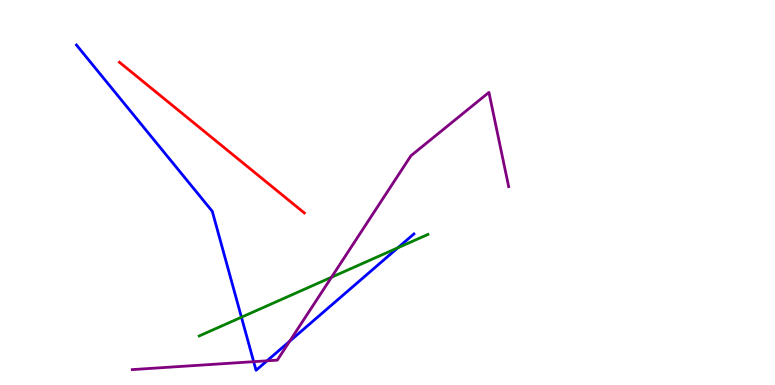[{'lines': ['blue', 'red'], 'intersections': []}, {'lines': ['green', 'red'], 'intersections': []}, {'lines': ['purple', 'red'], 'intersections': []}, {'lines': ['blue', 'green'], 'intersections': [{'x': 3.12, 'y': 1.76}, {'x': 5.13, 'y': 3.56}]}, {'lines': ['blue', 'purple'], 'intersections': [{'x': 3.27, 'y': 0.606}, {'x': 3.45, 'y': 0.628}, {'x': 3.74, 'y': 1.14}]}, {'lines': ['green', 'purple'], 'intersections': [{'x': 4.28, 'y': 2.8}]}]